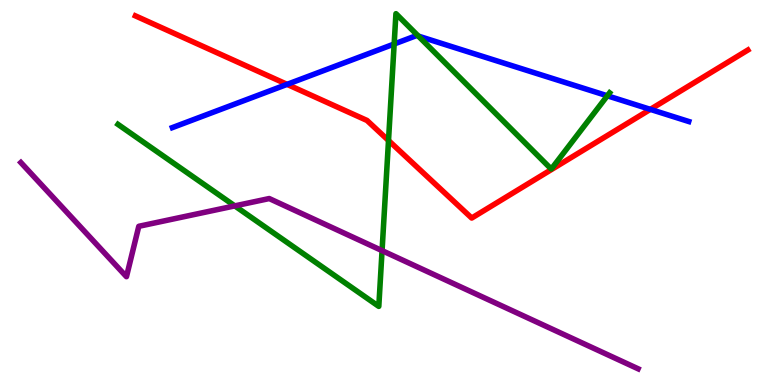[{'lines': ['blue', 'red'], 'intersections': [{'x': 3.7, 'y': 7.81}, {'x': 8.39, 'y': 7.16}]}, {'lines': ['green', 'red'], 'intersections': [{'x': 5.01, 'y': 6.35}]}, {'lines': ['purple', 'red'], 'intersections': []}, {'lines': ['blue', 'green'], 'intersections': [{'x': 5.09, 'y': 8.86}, {'x': 5.4, 'y': 9.06}, {'x': 7.84, 'y': 7.51}]}, {'lines': ['blue', 'purple'], 'intersections': []}, {'lines': ['green', 'purple'], 'intersections': [{'x': 3.03, 'y': 4.65}, {'x': 4.93, 'y': 3.49}]}]